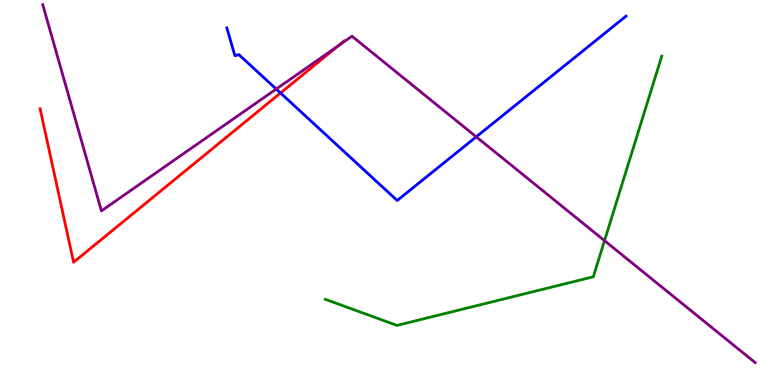[{'lines': ['blue', 'red'], 'intersections': [{'x': 3.62, 'y': 7.58}]}, {'lines': ['green', 'red'], 'intersections': []}, {'lines': ['purple', 'red'], 'intersections': [{'x': 4.36, 'y': 8.81}]}, {'lines': ['blue', 'green'], 'intersections': []}, {'lines': ['blue', 'purple'], 'intersections': [{'x': 3.56, 'y': 7.69}, {'x': 6.15, 'y': 6.45}]}, {'lines': ['green', 'purple'], 'intersections': [{'x': 7.8, 'y': 3.75}]}]